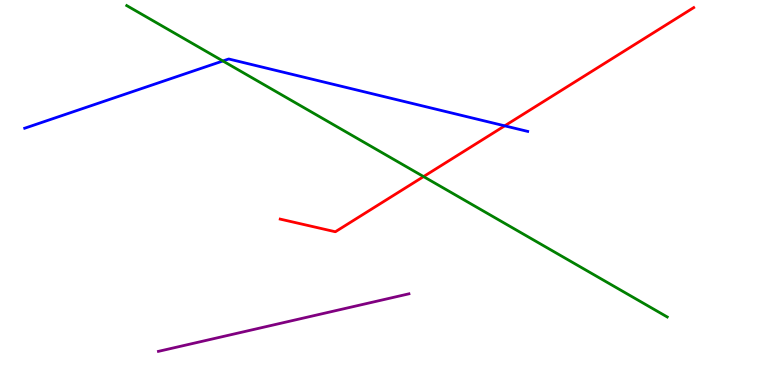[{'lines': ['blue', 'red'], 'intersections': [{'x': 6.51, 'y': 6.73}]}, {'lines': ['green', 'red'], 'intersections': [{'x': 5.47, 'y': 5.41}]}, {'lines': ['purple', 'red'], 'intersections': []}, {'lines': ['blue', 'green'], 'intersections': [{'x': 2.88, 'y': 8.42}]}, {'lines': ['blue', 'purple'], 'intersections': []}, {'lines': ['green', 'purple'], 'intersections': []}]